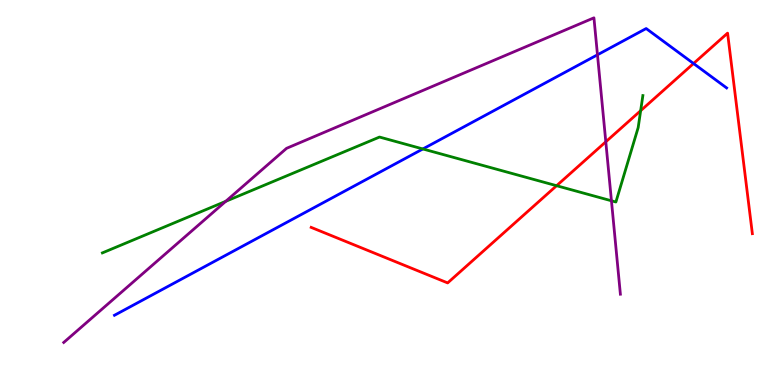[{'lines': ['blue', 'red'], 'intersections': [{'x': 8.95, 'y': 8.35}]}, {'lines': ['green', 'red'], 'intersections': [{'x': 7.18, 'y': 5.18}, {'x': 8.27, 'y': 7.12}]}, {'lines': ['purple', 'red'], 'intersections': [{'x': 7.82, 'y': 6.32}]}, {'lines': ['blue', 'green'], 'intersections': [{'x': 5.46, 'y': 6.13}]}, {'lines': ['blue', 'purple'], 'intersections': [{'x': 7.71, 'y': 8.58}]}, {'lines': ['green', 'purple'], 'intersections': [{'x': 2.91, 'y': 4.77}, {'x': 7.89, 'y': 4.78}]}]